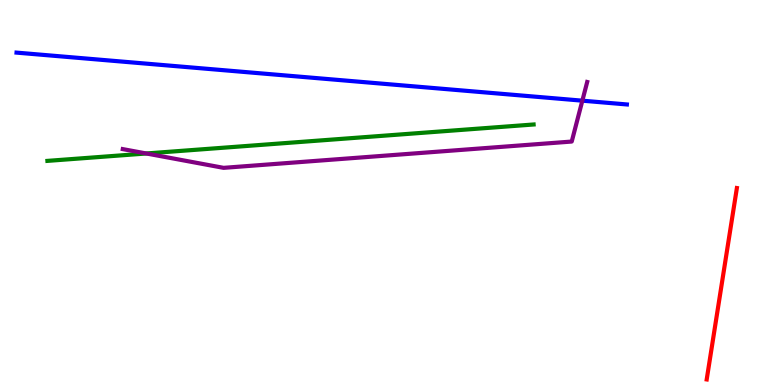[{'lines': ['blue', 'red'], 'intersections': []}, {'lines': ['green', 'red'], 'intersections': []}, {'lines': ['purple', 'red'], 'intersections': []}, {'lines': ['blue', 'green'], 'intersections': []}, {'lines': ['blue', 'purple'], 'intersections': [{'x': 7.51, 'y': 7.39}]}, {'lines': ['green', 'purple'], 'intersections': [{'x': 1.89, 'y': 6.01}]}]